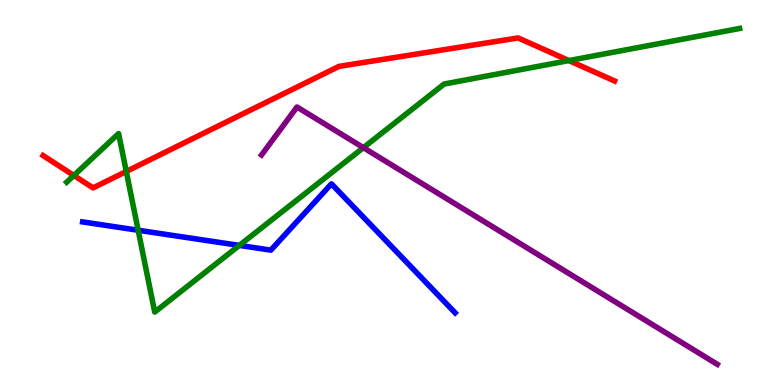[{'lines': ['blue', 'red'], 'intersections': []}, {'lines': ['green', 'red'], 'intersections': [{'x': 0.953, 'y': 5.44}, {'x': 1.63, 'y': 5.55}, {'x': 7.34, 'y': 8.43}]}, {'lines': ['purple', 'red'], 'intersections': []}, {'lines': ['blue', 'green'], 'intersections': [{'x': 1.78, 'y': 4.02}, {'x': 3.09, 'y': 3.63}]}, {'lines': ['blue', 'purple'], 'intersections': []}, {'lines': ['green', 'purple'], 'intersections': [{'x': 4.69, 'y': 6.16}]}]